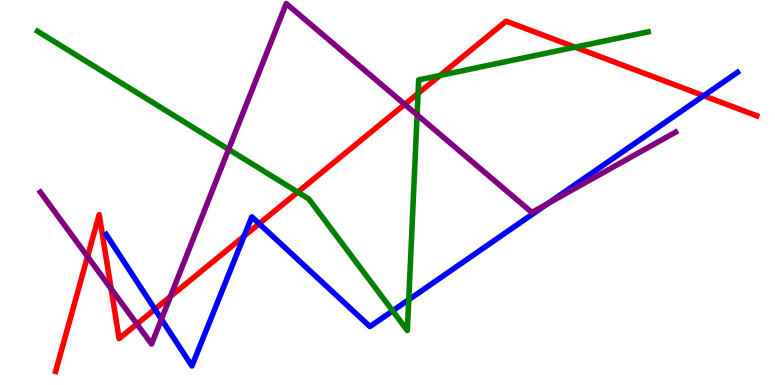[{'lines': ['blue', 'red'], 'intersections': [{'x': 2.0, 'y': 1.97}, {'x': 3.15, 'y': 3.87}, {'x': 3.34, 'y': 4.19}, {'x': 9.08, 'y': 7.51}]}, {'lines': ['green', 'red'], 'intersections': [{'x': 3.84, 'y': 5.01}, {'x': 5.39, 'y': 7.57}, {'x': 5.68, 'y': 8.04}, {'x': 7.42, 'y': 8.77}]}, {'lines': ['purple', 'red'], 'intersections': [{'x': 1.13, 'y': 3.34}, {'x': 1.43, 'y': 2.5}, {'x': 1.77, 'y': 1.58}, {'x': 2.2, 'y': 2.3}, {'x': 5.22, 'y': 7.29}]}, {'lines': ['blue', 'green'], 'intersections': [{'x': 5.07, 'y': 1.93}, {'x': 5.27, 'y': 2.22}]}, {'lines': ['blue', 'purple'], 'intersections': [{'x': 2.08, 'y': 1.71}, {'x': 7.07, 'y': 4.71}]}, {'lines': ['green', 'purple'], 'intersections': [{'x': 2.95, 'y': 6.12}, {'x': 5.38, 'y': 7.02}]}]